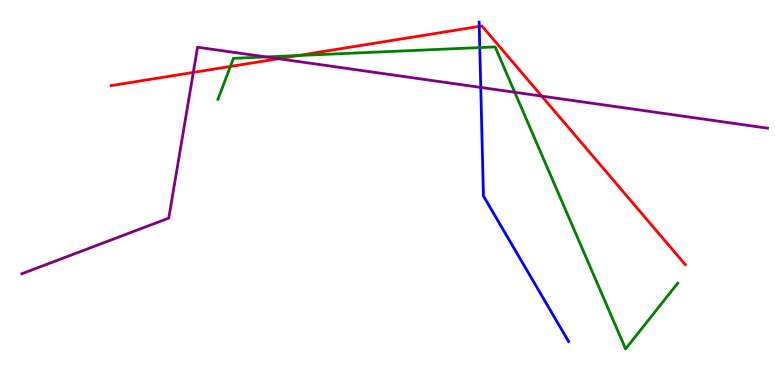[{'lines': ['blue', 'red'], 'intersections': [{'x': 6.18, 'y': 9.31}]}, {'lines': ['green', 'red'], 'intersections': [{'x': 2.97, 'y': 8.27}, {'x': 3.85, 'y': 8.56}]}, {'lines': ['purple', 'red'], 'intersections': [{'x': 2.49, 'y': 8.12}, {'x': 3.59, 'y': 8.48}, {'x': 6.99, 'y': 7.5}]}, {'lines': ['blue', 'green'], 'intersections': [{'x': 6.19, 'y': 8.76}]}, {'lines': ['blue', 'purple'], 'intersections': [{'x': 6.2, 'y': 7.73}]}, {'lines': ['green', 'purple'], 'intersections': [{'x': 3.43, 'y': 8.52}, {'x': 6.64, 'y': 7.6}]}]